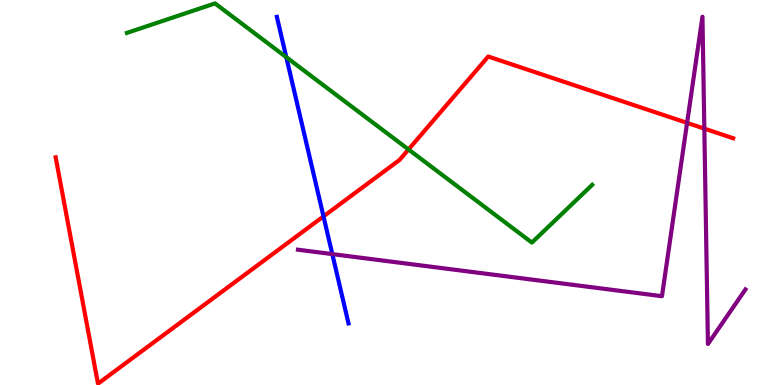[{'lines': ['blue', 'red'], 'intersections': [{'x': 4.17, 'y': 4.38}]}, {'lines': ['green', 'red'], 'intersections': [{'x': 5.27, 'y': 6.12}]}, {'lines': ['purple', 'red'], 'intersections': [{'x': 8.87, 'y': 6.81}, {'x': 9.09, 'y': 6.66}]}, {'lines': ['blue', 'green'], 'intersections': [{'x': 3.69, 'y': 8.51}]}, {'lines': ['blue', 'purple'], 'intersections': [{'x': 4.29, 'y': 3.4}]}, {'lines': ['green', 'purple'], 'intersections': []}]